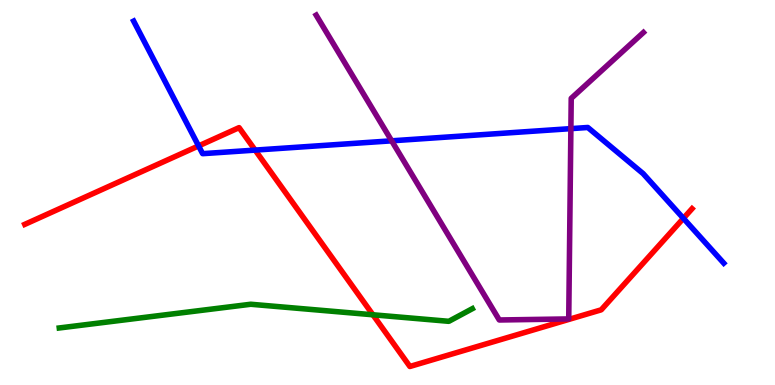[{'lines': ['blue', 'red'], 'intersections': [{'x': 2.56, 'y': 6.21}, {'x': 3.29, 'y': 6.1}, {'x': 8.82, 'y': 4.33}]}, {'lines': ['green', 'red'], 'intersections': [{'x': 4.81, 'y': 1.82}]}, {'lines': ['purple', 'red'], 'intersections': []}, {'lines': ['blue', 'green'], 'intersections': []}, {'lines': ['blue', 'purple'], 'intersections': [{'x': 5.05, 'y': 6.34}, {'x': 7.37, 'y': 6.66}]}, {'lines': ['green', 'purple'], 'intersections': []}]